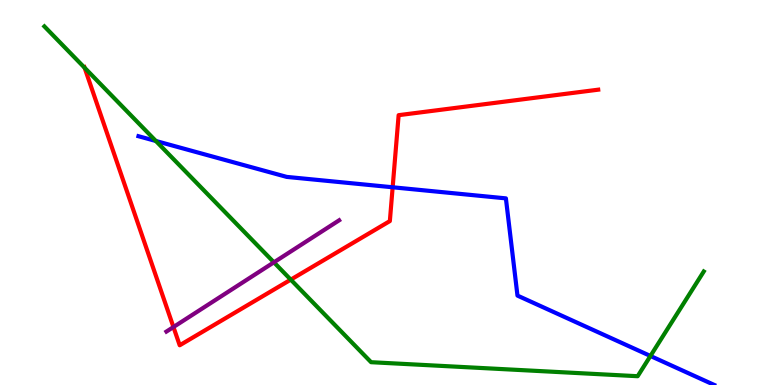[{'lines': ['blue', 'red'], 'intersections': [{'x': 5.07, 'y': 5.14}]}, {'lines': ['green', 'red'], 'intersections': [{'x': 1.09, 'y': 8.24}, {'x': 3.75, 'y': 2.74}]}, {'lines': ['purple', 'red'], 'intersections': [{'x': 2.24, 'y': 1.51}]}, {'lines': ['blue', 'green'], 'intersections': [{'x': 2.01, 'y': 6.34}, {'x': 8.39, 'y': 0.754}]}, {'lines': ['blue', 'purple'], 'intersections': []}, {'lines': ['green', 'purple'], 'intersections': [{'x': 3.53, 'y': 3.19}]}]